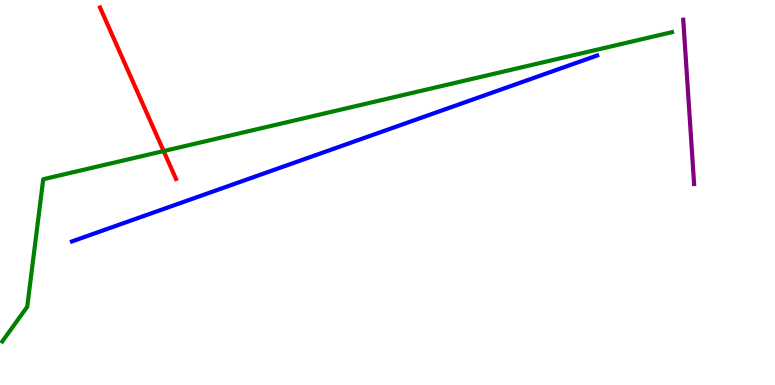[{'lines': ['blue', 'red'], 'intersections': []}, {'lines': ['green', 'red'], 'intersections': [{'x': 2.11, 'y': 6.08}]}, {'lines': ['purple', 'red'], 'intersections': []}, {'lines': ['blue', 'green'], 'intersections': []}, {'lines': ['blue', 'purple'], 'intersections': []}, {'lines': ['green', 'purple'], 'intersections': []}]